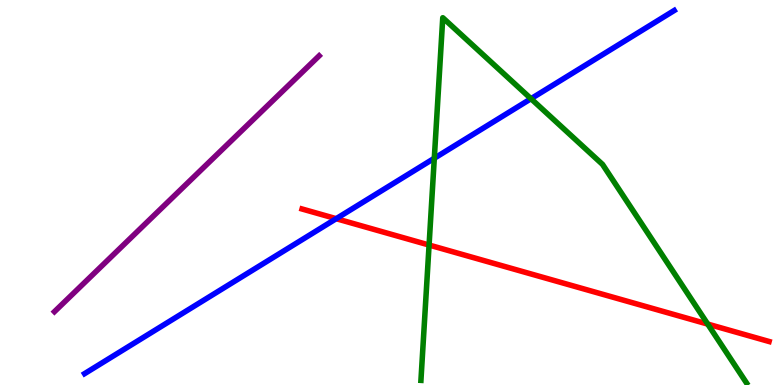[{'lines': ['blue', 'red'], 'intersections': [{'x': 4.34, 'y': 4.32}]}, {'lines': ['green', 'red'], 'intersections': [{'x': 5.54, 'y': 3.64}, {'x': 9.13, 'y': 1.58}]}, {'lines': ['purple', 'red'], 'intersections': []}, {'lines': ['blue', 'green'], 'intersections': [{'x': 5.6, 'y': 5.89}, {'x': 6.85, 'y': 7.44}]}, {'lines': ['blue', 'purple'], 'intersections': []}, {'lines': ['green', 'purple'], 'intersections': []}]